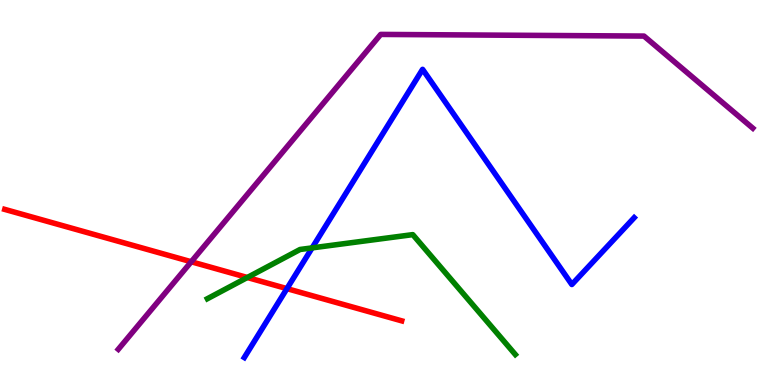[{'lines': ['blue', 'red'], 'intersections': [{'x': 3.7, 'y': 2.5}]}, {'lines': ['green', 'red'], 'intersections': [{'x': 3.19, 'y': 2.79}]}, {'lines': ['purple', 'red'], 'intersections': [{'x': 2.47, 'y': 3.2}]}, {'lines': ['blue', 'green'], 'intersections': [{'x': 4.03, 'y': 3.56}]}, {'lines': ['blue', 'purple'], 'intersections': []}, {'lines': ['green', 'purple'], 'intersections': []}]